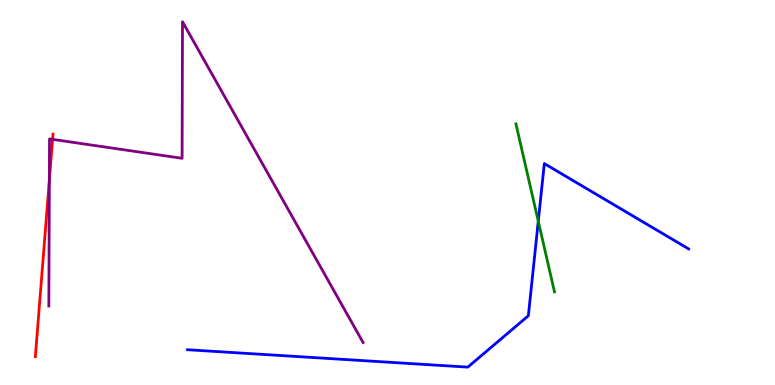[{'lines': ['blue', 'red'], 'intersections': []}, {'lines': ['green', 'red'], 'intersections': []}, {'lines': ['purple', 'red'], 'intersections': [{'x': 0.637, 'y': 5.32}, {'x': 0.679, 'y': 6.38}]}, {'lines': ['blue', 'green'], 'intersections': [{'x': 6.95, 'y': 4.25}]}, {'lines': ['blue', 'purple'], 'intersections': []}, {'lines': ['green', 'purple'], 'intersections': []}]